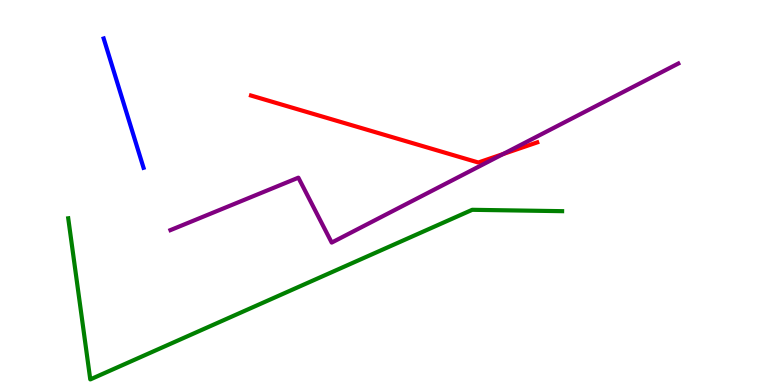[{'lines': ['blue', 'red'], 'intersections': []}, {'lines': ['green', 'red'], 'intersections': []}, {'lines': ['purple', 'red'], 'intersections': [{'x': 6.49, 'y': 6.0}]}, {'lines': ['blue', 'green'], 'intersections': []}, {'lines': ['blue', 'purple'], 'intersections': []}, {'lines': ['green', 'purple'], 'intersections': []}]